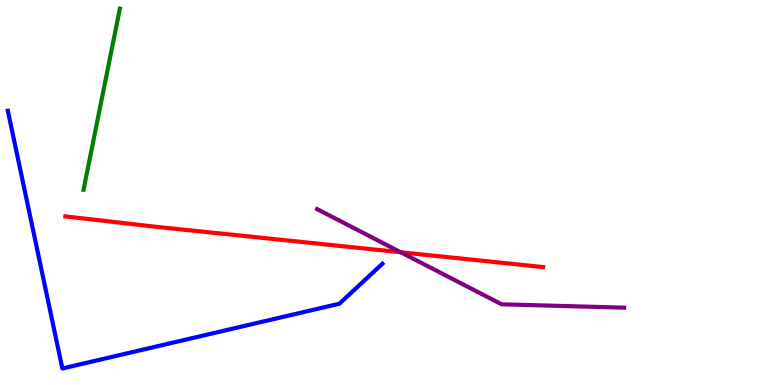[{'lines': ['blue', 'red'], 'intersections': []}, {'lines': ['green', 'red'], 'intersections': []}, {'lines': ['purple', 'red'], 'intersections': [{'x': 5.17, 'y': 3.45}]}, {'lines': ['blue', 'green'], 'intersections': []}, {'lines': ['blue', 'purple'], 'intersections': []}, {'lines': ['green', 'purple'], 'intersections': []}]